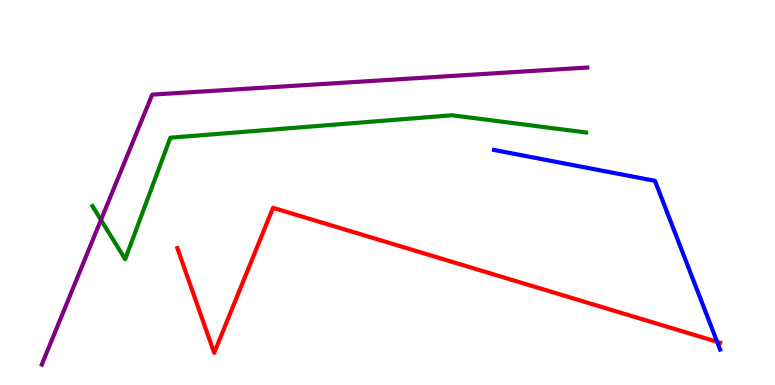[{'lines': ['blue', 'red'], 'intersections': [{'x': 9.25, 'y': 1.12}]}, {'lines': ['green', 'red'], 'intersections': []}, {'lines': ['purple', 'red'], 'intersections': []}, {'lines': ['blue', 'green'], 'intersections': []}, {'lines': ['blue', 'purple'], 'intersections': []}, {'lines': ['green', 'purple'], 'intersections': [{'x': 1.3, 'y': 4.29}]}]